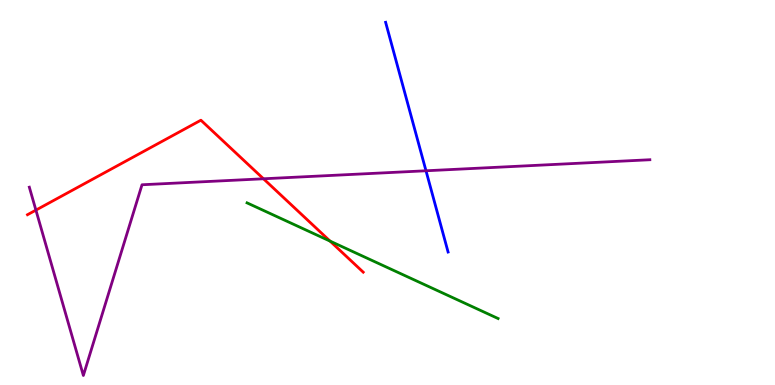[{'lines': ['blue', 'red'], 'intersections': []}, {'lines': ['green', 'red'], 'intersections': [{'x': 4.26, 'y': 3.74}]}, {'lines': ['purple', 'red'], 'intersections': [{'x': 0.463, 'y': 4.54}, {'x': 3.4, 'y': 5.36}]}, {'lines': ['blue', 'green'], 'intersections': []}, {'lines': ['blue', 'purple'], 'intersections': [{'x': 5.5, 'y': 5.56}]}, {'lines': ['green', 'purple'], 'intersections': []}]